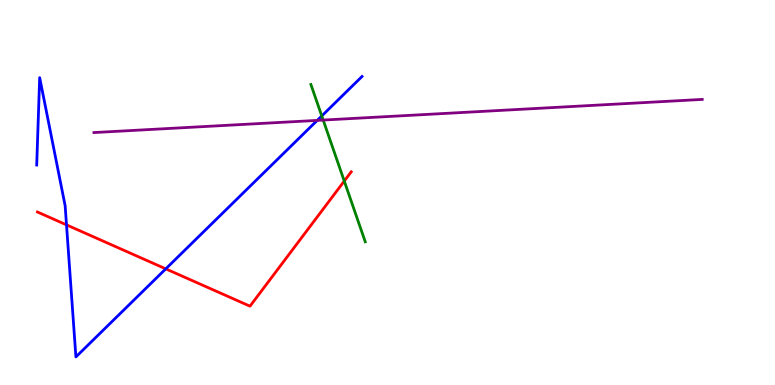[{'lines': ['blue', 'red'], 'intersections': [{'x': 0.858, 'y': 4.16}, {'x': 2.14, 'y': 3.02}]}, {'lines': ['green', 'red'], 'intersections': [{'x': 4.44, 'y': 5.3}]}, {'lines': ['purple', 'red'], 'intersections': []}, {'lines': ['blue', 'green'], 'intersections': [{'x': 4.15, 'y': 6.99}]}, {'lines': ['blue', 'purple'], 'intersections': [{'x': 4.09, 'y': 6.87}]}, {'lines': ['green', 'purple'], 'intersections': [{'x': 4.17, 'y': 6.88}]}]